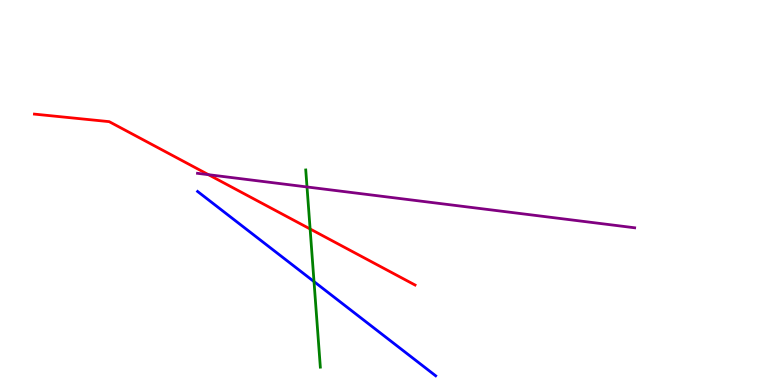[{'lines': ['blue', 'red'], 'intersections': []}, {'lines': ['green', 'red'], 'intersections': [{'x': 4.0, 'y': 4.05}]}, {'lines': ['purple', 'red'], 'intersections': [{'x': 2.69, 'y': 5.46}]}, {'lines': ['blue', 'green'], 'intersections': [{'x': 4.05, 'y': 2.69}]}, {'lines': ['blue', 'purple'], 'intersections': []}, {'lines': ['green', 'purple'], 'intersections': [{'x': 3.96, 'y': 5.14}]}]